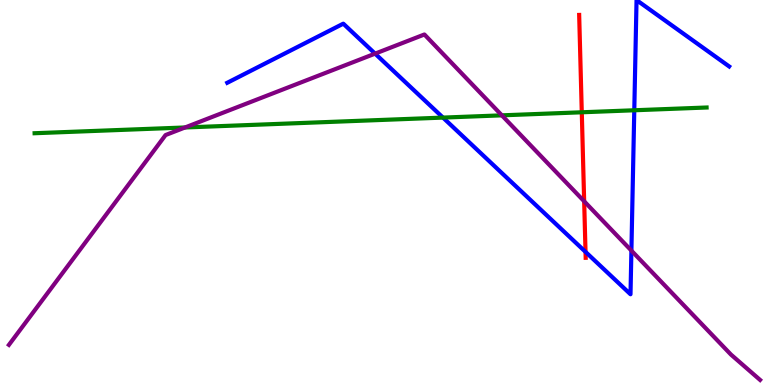[{'lines': ['blue', 'red'], 'intersections': [{'x': 7.56, 'y': 3.46}]}, {'lines': ['green', 'red'], 'intersections': [{'x': 7.51, 'y': 7.08}]}, {'lines': ['purple', 'red'], 'intersections': [{'x': 7.54, 'y': 4.77}]}, {'lines': ['blue', 'green'], 'intersections': [{'x': 5.72, 'y': 6.95}, {'x': 8.18, 'y': 7.14}]}, {'lines': ['blue', 'purple'], 'intersections': [{'x': 4.84, 'y': 8.61}, {'x': 8.15, 'y': 3.49}]}, {'lines': ['green', 'purple'], 'intersections': [{'x': 2.39, 'y': 6.69}, {'x': 6.48, 'y': 7.0}]}]